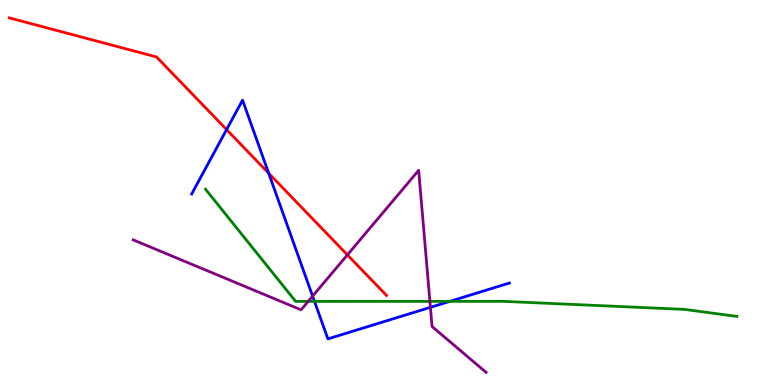[{'lines': ['blue', 'red'], 'intersections': [{'x': 2.92, 'y': 6.63}, {'x': 3.47, 'y': 5.5}]}, {'lines': ['green', 'red'], 'intersections': []}, {'lines': ['purple', 'red'], 'intersections': [{'x': 4.48, 'y': 3.38}]}, {'lines': ['blue', 'green'], 'intersections': [{'x': 4.06, 'y': 2.17}, {'x': 5.8, 'y': 2.17}]}, {'lines': ['blue', 'purple'], 'intersections': [{'x': 4.03, 'y': 2.31}, {'x': 5.55, 'y': 2.02}]}, {'lines': ['green', 'purple'], 'intersections': [{'x': 3.98, 'y': 2.17}, {'x': 5.55, 'y': 2.17}]}]